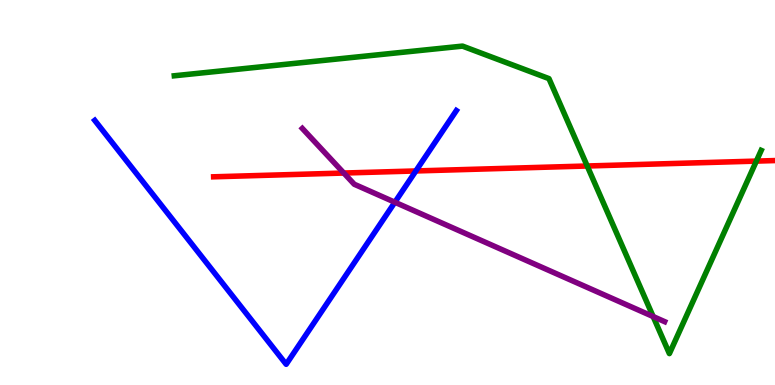[{'lines': ['blue', 'red'], 'intersections': [{'x': 5.37, 'y': 5.56}]}, {'lines': ['green', 'red'], 'intersections': [{'x': 7.58, 'y': 5.69}, {'x': 9.76, 'y': 5.82}]}, {'lines': ['purple', 'red'], 'intersections': [{'x': 4.44, 'y': 5.51}]}, {'lines': ['blue', 'green'], 'intersections': []}, {'lines': ['blue', 'purple'], 'intersections': [{'x': 5.1, 'y': 4.75}]}, {'lines': ['green', 'purple'], 'intersections': [{'x': 8.43, 'y': 1.78}]}]